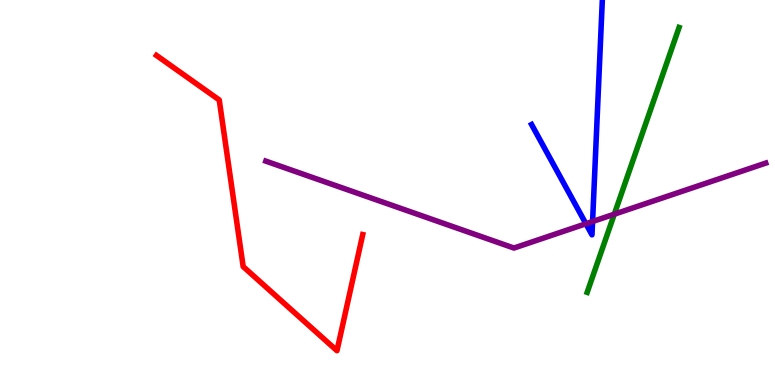[{'lines': ['blue', 'red'], 'intersections': []}, {'lines': ['green', 'red'], 'intersections': []}, {'lines': ['purple', 'red'], 'intersections': []}, {'lines': ['blue', 'green'], 'intersections': []}, {'lines': ['blue', 'purple'], 'intersections': [{'x': 7.56, 'y': 4.19}, {'x': 7.65, 'y': 4.25}]}, {'lines': ['green', 'purple'], 'intersections': [{'x': 7.93, 'y': 4.44}]}]